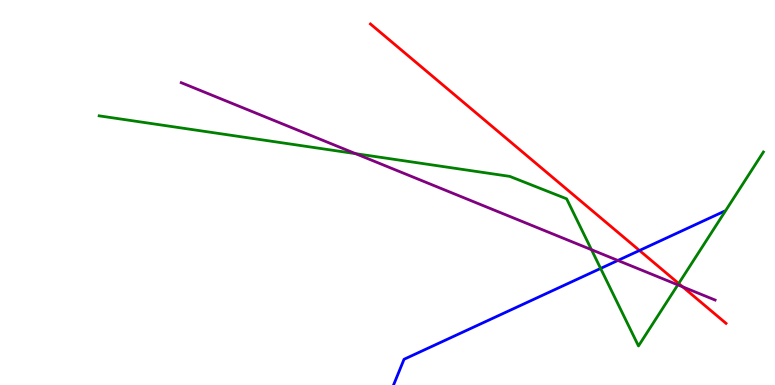[{'lines': ['blue', 'red'], 'intersections': [{'x': 8.25, 'y': 3.49}]}, {'lines': ['green', 'red'], 'intersections': [{'x': 8.76, 'y': 2.64}]}, {'lines': ['purple', 'red'], 'intersections': [{'x': 8.81, 'y': 2.55}]}, {'lines': ['blue', 'green'], 'intersections': [{'x': 7.75, 'y': 3.03}]}, {'lines': ['blue', 'purple'], 'intersections': [{'x': 7.97, 'y': 3.23}]}, {'lines': ['green', 'purple'], 'intersections': [{'x': 4.59, 'y': 6.01}, {'x': 7.63, 'y': 3.51}, {'x': 8.75, 'y': 2.6}]}]